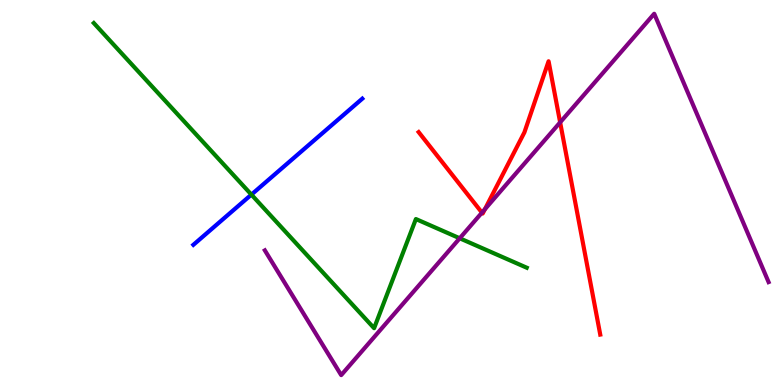[{'lines': ['blue', 'red'], 'intersections': []}, {'lines': ['green', 'red'], 'intersections': []}, {'lines': ['purple', 'red'], 'intersections': [{'x': 6.22, 'y': 4.48}, {'x': 6.26, 'y': 4.57}, {'x': 7.23, 'y': 6.82}]}, {'lines': ['blue', 'green'], 'intersections': [{'x': 3.24, 'y': 4.95}]}, {'lines': ['blue', 'purple'], 'intersections': []}, {'lines': ['green', 'purple'], 'intersections': [{'x': 5.93, 'y': 3.81}]}]